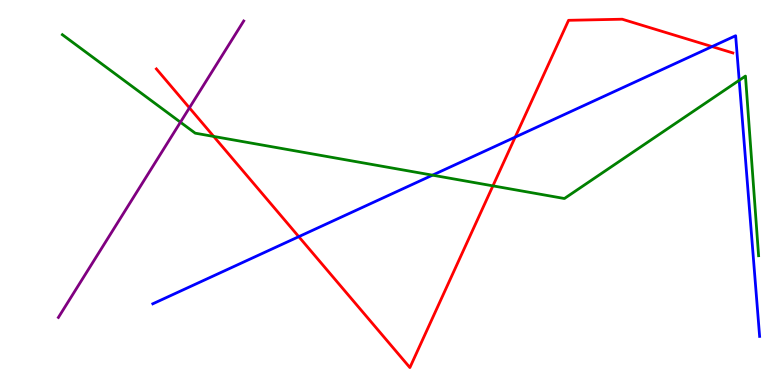[{'lines': ['blue', 'red'], 'intersections': [{'x': 3.86, 'y': 3.85}, {'x': 6.65, 'y': 6.44}, {'x': 9.19, 'y': 8.79}]}, {'lines': ['green', 'red'], 'intersections': [{'x': 2.76, 'y': 6.46}, {'x': 6.36, 'y': 5.17}]}, {'lines': ['purple', 'red'], 'intersections': [{'x': 2.44, 'y': 7.2}]}, {'lines': ['blue', 'green'], 'intersections': [{'x': 5.58, 'y': 5.45}, {'x': 9.54, 'y': 7.91}]}, {'lines': ['blue', 'purple'], 'intersections': []}, {'lines': ['green', 'purple'], 'intersections': [{'x': 2.33, 'y': 6.83}]}]